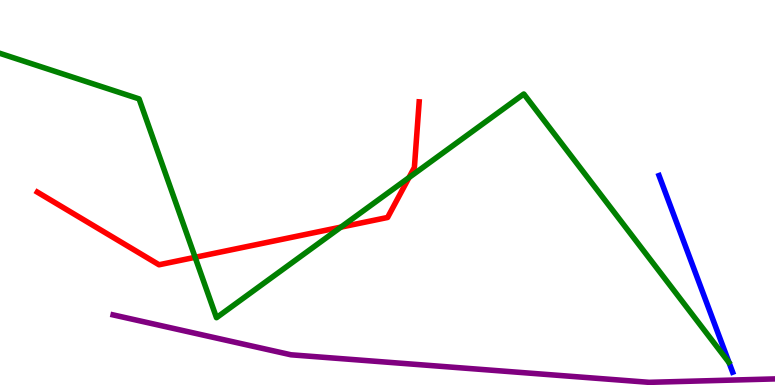[{'lines': ['blue', 'red'], 'intersections': []}, {'lines': ['green', 'red'], 'intersections': [{'x': 2.52, 'y': 3.32}, {'x': 4.4, 'y': 4.1}, {'x': 5.28, 'y': 5.39}]}, {'lines': ['purple', 'red'], 'intersections': []}, {'lines': ['blue', 'green'], 'intersections': []}, {'lines': ['blue', 'purple'], 'intersections': []}, {'lines': ['green', 'purple'], 'intersections': []}]